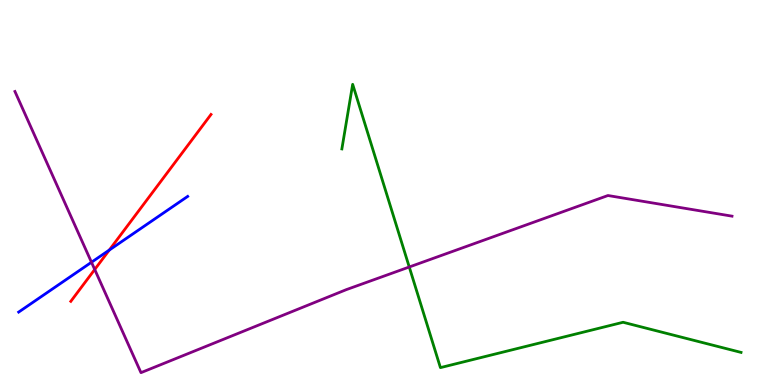[{'lines': ['blue', 'red'], 'intersections': [{'x': 1.41, 'y': 3.5}]}, {'lines': ['green', 'red'], 'intersections': []}, {'lines': ['purple', 'red'], 'intersections': [{'x': 1.22, 'y': 3.0}]}, {'lines': ['blue', 'green'], 'intersections': []}, {'lines': ['blue', 'purple'], 'intersections': [{'x': 1.18, 'y': 3.19}]}, {'lines': ['green', 'purple'], 'intersections': [{'x': 5.28, 'y': 3.07}]}]